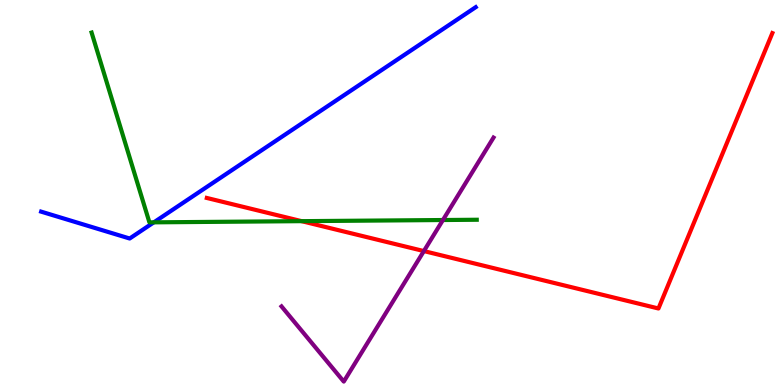[{'lines': ['blue', 'red'], 'intersections': []}, {'lines': ['green', 'red'], 'intersections': [{'x': 3.89, 'y': 4.26}]}, {'lines': ['purple', 'red'], 'intersections': [{'x': 5.47, 'y': 3.48}]}, {'lines': ['blue', 'green'], 'intersections': [{'x': 1.99, 'y': 4.22}]}, {'lines': ['blue', 'purple'], 'intersections': []}, {'lines': ['green', 'purple'], 'intersections': [{'x': 5.72, 'y': 4.29}]}]